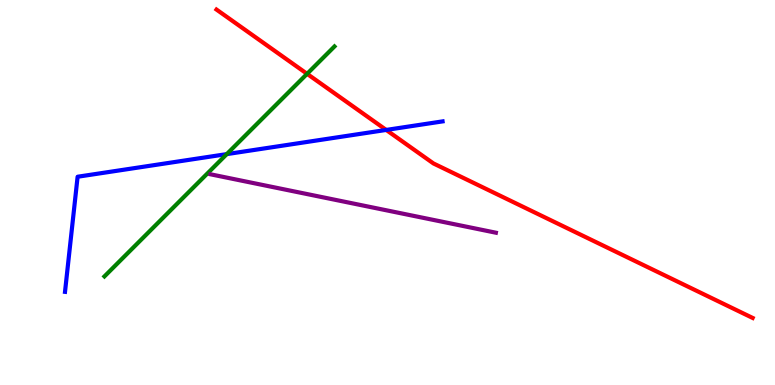[{'lines': ['blue', 'red'], 'intersections': [{'x': 4.98, 'y': 6.63}]}, {'lines': ['green', 'red'], 'intersections': [{'x': 3.96, 'y': 8.08}]}, {'lines': ['purple', 'red'], 'intersections': []}, {'lines': ['blue', 'green'], 'intersections': [{'x': 2.93, 'y': 6.0}]}, {'lines': ['blue', 'purple'], 'intersections': []}, {'lines': ['green', 'purple'], 'intersections': []}]